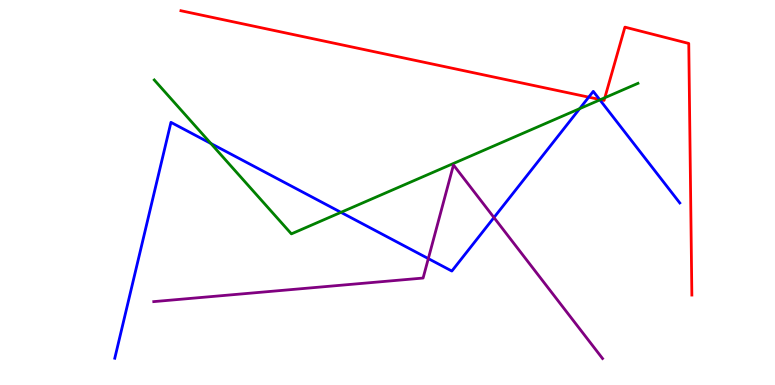[{'lines': ['blue', 'red'], 'intersections': [{'x': 7.6, 'y': 7.48}, {'x': 7.74, 'y': 7.42}]}, {'lines': ['green', 'red'], 'intersections': [{'x': 7.75, 'y': 7.41}, {'x': 7.8, 'y': 7.46}]}, {'lines': ['purple', 'red'], 'intersections': []}, {'lines': ['blue', 'green'], 'intersections': [{'x': 2.72, 'y': 6.27}, {'x': 4.4, 'y': 4.48}, {'x': 7.48, 'y': 7.18}, {'x': 7.74, 'y': 7.41}]}, {'lines': ['blue', 'purple'], 'intersections': [{'x': 5.53, 'y': 3.28}, {'x': 6.37, 'y': 4.35}]}, {'lines': ['green', 'purple'], 'intersections': []}]